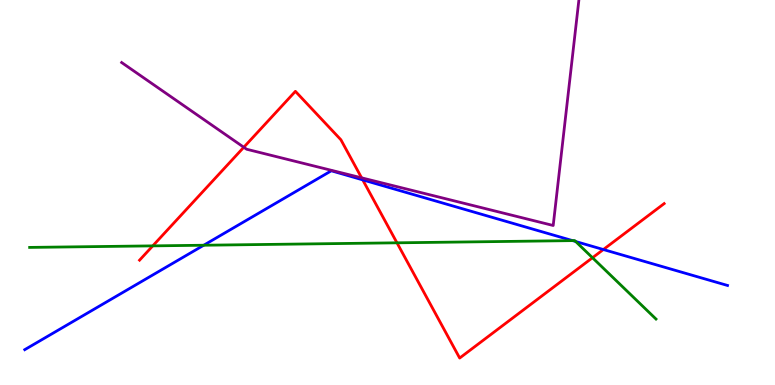[{'lines': ['blue', 'red'], 'intersections': [{'x': 4.68, 'y': 5.33}, {'x': 7.79, 'y': 3.52}]}, {'lines': ['green', 'red'], 'intersections': [{'x': 1.97, 'y': 3.61}, {'x': 5.12, 'y': 3.69}, {'x': 7.65, 'y': 3.31}]}, {'lines': ['purple', 'red'], 'intersections': [{'x': 3.15, 'y': 6.18}, {'x': 4.67, 'y': 5.38}]}, {'lines': ['blue', 'green'], 'intersections': [{'x': 2.63, 'y': 3.63}, {'x': 7.39, 'y': 3.75}, {'x': 7.43, 'y': 3.73}]}, {'lines': ['blue', 'purple'], 'intersections': []}, {'lines': ['green', 'purple'], 'intersections': []}]